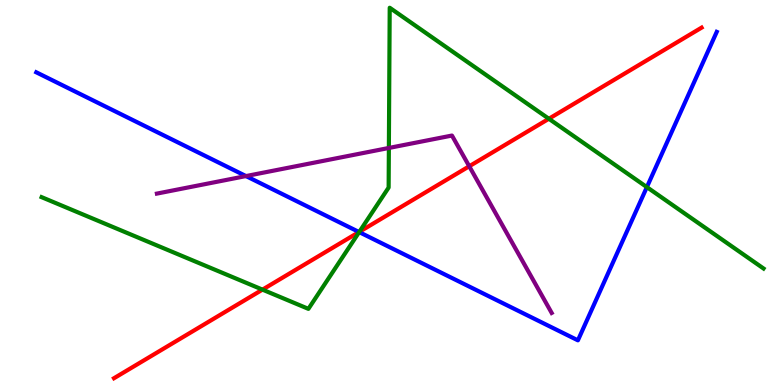[{'lines': ['blue', 'red'], 'intersections': [{'x': 4.63, 'y': 3.97}]}, {'lines': ['green', 'red'], 'intersections': [{'x': 3.39, 'y': 2.48}, {'x': 4.64, 'y': 3.98}, {'x': 7.08, 'y': 6.92}]}, {'lines': ['purple', 'red'], 'intersections': [{'x': 6.05, 'y': 5.68}]}, {'lines': ['blue', 'green'], 'intersections': [{'x': 4.63, 'y': 3.97}, {'x': 8.35, 'y': 5.14}]}, {'lines': ['blue', 'purple'], 'intersections': [{'x': 3.17, 'y': 5.43}]}, {'lines': ['green', 'purple'], 'intersections': [{'x': 5.02, 'y': 6.16}]}]